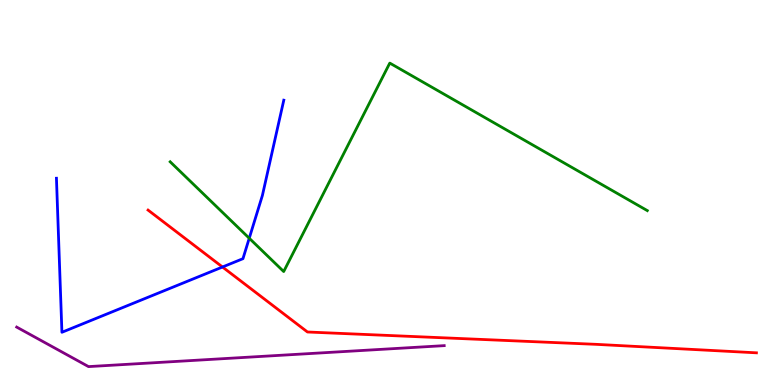[{'lines': ['blue', 'red'], 'intersections': [{'x': 2.87, 'y': 3.06}]}, {'lines': ['green', 'red'], 'intersections': []}, {'lines': ['purple', 'red'], 'intersections': []}, {'lines': ['blue', 'green'], 'intersections': [{'x': 3.22, 'y': 3.81}]}, {'lines': ['blue', 'purple'], 'intersections': []}, {'lines': ['green', 'purple'], 'intersections': []}]